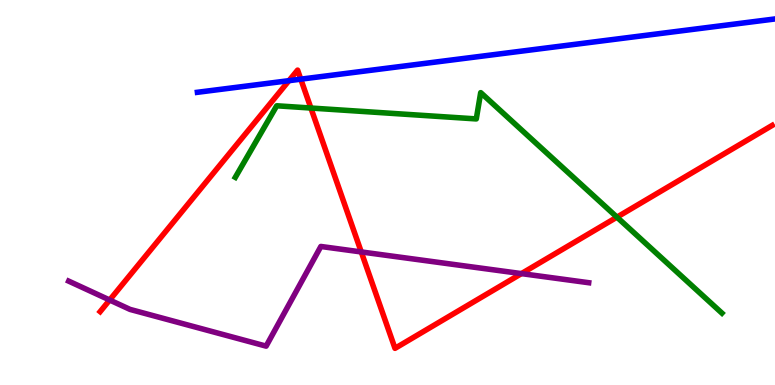[{'lines': ['blue', 'red'], 'intersections': [{'x': 3.73, 'y': 7.9}, {'x': 3.88, 'y': 7.94}]}, {'lines': ['green', 'red'], 'intersections': [{'x': 4.01, 'y': 7.19}, {'x': 7.96, 'y': 4.36}]}, {'lines': ['purple', 'red'], 'intersections': [{'x': 1.41, 'y': 2.21}, {'x': 4.66, 'y': 3.46}, {'x': 6.73, 'y': 2.89}]}, {'lines': ['blue', 'green'], 'intersections': []}, {'lines': ['blue', 'purple'], 'intersections': []}, {'lines': ['green', 'purple'], 'intersections': []}]